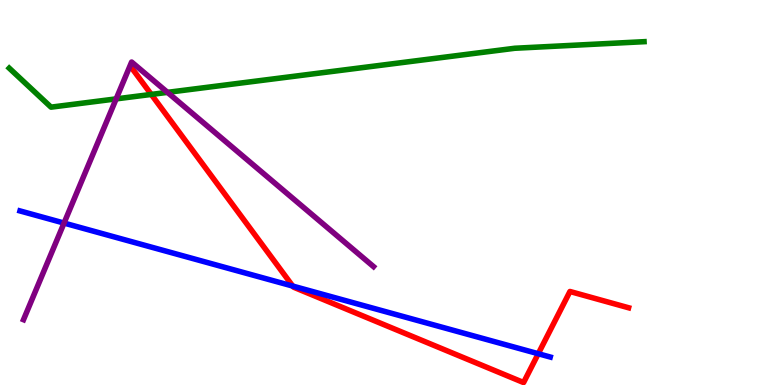[{'lines': ['blue', 'red'], 'intersections': [{'x': 3.78, 'y': 2.57}, {'x': 6.95, 'y': 0.812}]}, {'lines': ['green', 'red'], 'intersections': [{'x': 1.95, 'y': 7.55}]}, {'lines': ['purple', 'red'], 'intersections': []}, {'lines': ['blue', 'green'], 'intersections': []}, {'lines': ['blue', 'purple'], 'intersections': [{'x': 0.826, 'y': 4.21}]}, {'lines': ['green', 'purple'], 'intersections': [{'x': 1.5, 'y': 7.43}, {'x': 2.16, 'y': 7.6}]}]